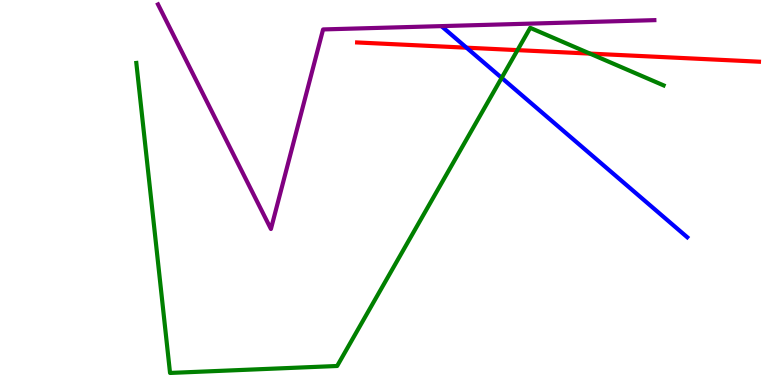[{'lines': ['blue', 'red'], 'intersections': [{'x': 6.02, 'y': 8.76}]}, {'lines': ['green', 'red'], 'intersections': [{'x': 6.68, 'y': 8.7}, {'x': 7.61, 'y': 8.61}]}, {'lines': ['purple', 'red'], 'intersections': []}, {'lines': ['blue', 'green'], 'intersections': [{'x': 6.47, 'y': 7.98}]}, {'lines': ['blue', 'purple'], 'intersections': []}, {'lines': ['green', 'purple'], 'intersections': []}]